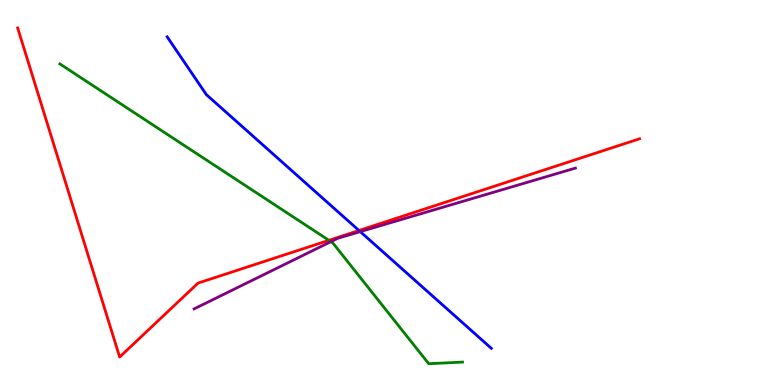[{'lines': ['blue', 'red'], 'intersections': [{'x': 4.63, 'y': 4.01}]}, {'lines': ['green', 'red'], 'intersections': [{'x': 4.24, 'y': 3.76}]}, {'lines': ['purple', 'red'], 'intersections': []}, {'lines': ['blue', 'green'], 'intersections': []}, {'lines': ['blue', 'purple'], 'intersections': [{'x': 4.65, 'y': 3.98}]}, {'lines': ['green', 'purple'], 'intersections': [{'x': 4.27, 'y': 3.72}]}]